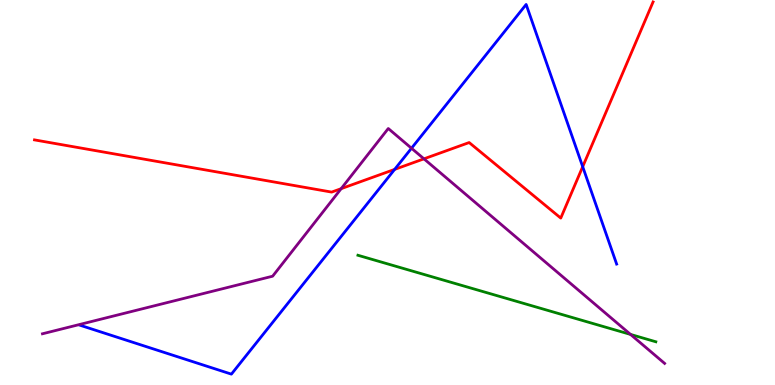[{'lines': ['blue', 'red'], 'intersections': [{'x': 5.09, 'y': 5.6}, {'x': 7.52, 'y': 5.67}]}, {'lines': ['green', 'red'], 'intersections': []}, {'lines': ['purple', 'red'], 'intersections': [{'x': 4.4, 'y': 5.1}, {'x': 5.47, 'y': 5.87}]}, {'lines': ['blue', 'green'], 'intersections': []}, {'lines': ['blue', 'purple'], 'intersections': [{'x': 5.31, 'y': 6.15}]}, {'lines': ['green', 'purple'], 'intersections': [{'x': 8.14, 'y': 1.31}]}]